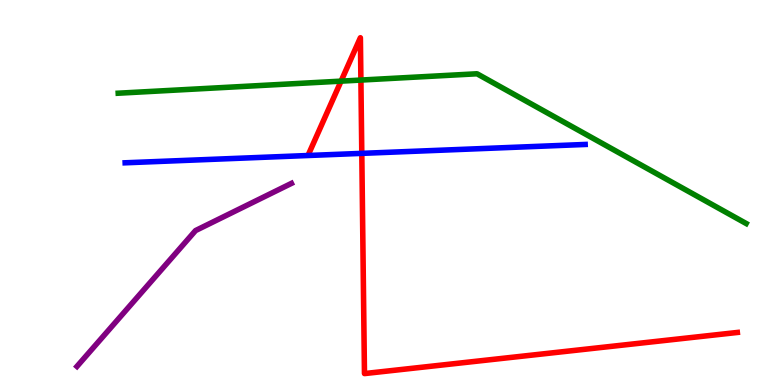[{'lines': ['blue', 'red'], 'intersections': [{'x': 4.67, 'y': 6.02}]}, {'lines': ['green', 'red'], 'intersections': [{'x': 4.4, 'y': 7.89}, {'x': 4.66, 'y': 7.92}]}, {'lines': ['purple', 'red'], 'intersections': []}, {'lines': ['blue', 'green'], 'intersections': []}, {'lines': ['blue', 'purple'], 'intersections': []}, {'lines': ['green', 'purple'], 'intersections': []}]